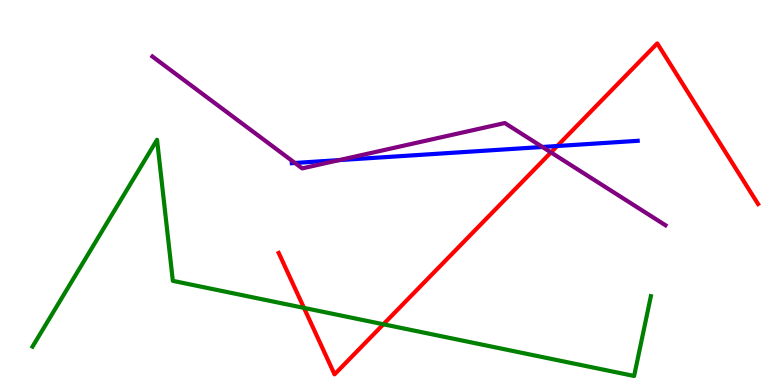[{'lines': ['blue', 'red'], 'intersections': [{'x': 7.19, 'y': 6.21}]}, {'lines': ['green', 'red'], 'intersections': [{'x': 3.92, 'y': 2.0}, {'x': 4.95, 'y': 1.58}]}, {'lines': ['purple', 'red'], 'intersections': [{'x': 7.11, 'y': 6.04}]}, {'lines': ['blue', 'green'], 'intersections': []}, {'lines': ['blue', 'purple'], 'intersections': [{'x': 3.81, 'y': 5.77}, {'x': 4.38, 'y': 5.84}, {'x': 7.0, 'y': 6.18}]}, {'lines': ['green', 'purple'], 'intersections': []}]